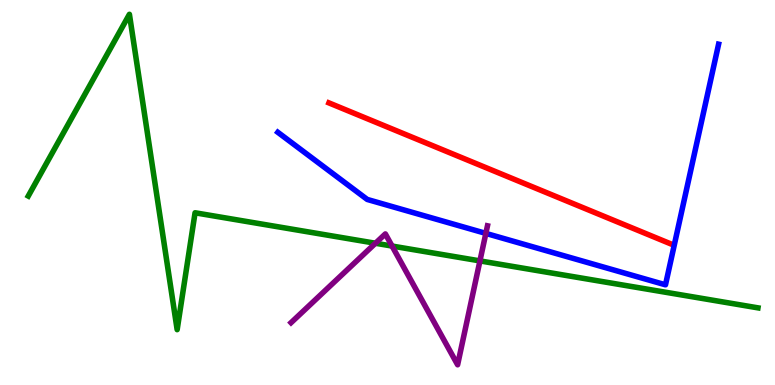[{'lines': ['blue', 'red'], 'intersections': []}, {'lines': ['green', 'red'], 'intersections': []}, {'lines': ['purple', 'red'], 'intersections': []}, {'lines': ['blue', 'green'], 'intersections': []}, {'lines': ['blue', 'purple'], 'intersections': [{'x': 6.27, 'y': 3.94}]}, {'lines': ['green', 'purple'], 'intersections': [{'x': 4.84, 'y': 3.68}, {'x': 5.06, 'y': 3.61}, {'x': 6.19, 'y': 3.22}]}]